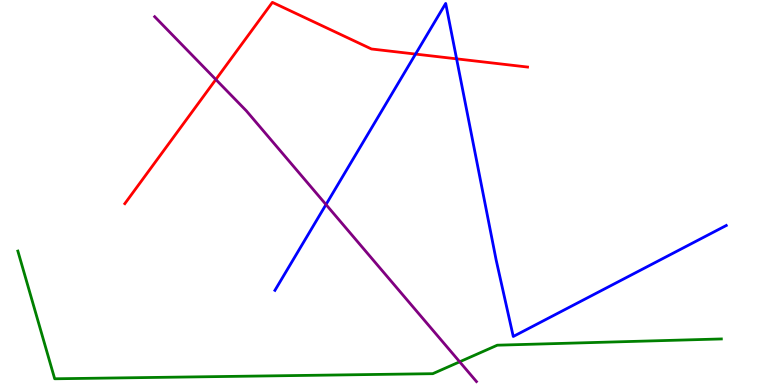[{'lines': ['blue', 'red'], 'intersections': [{'x': 5.36, 'y': 8.6}, {'x': 5.89, 'y': 8.47}]}, {'lines': ['green', 'red'], 'intersections': []}, {'lines': ['purple', 'red'], 'intersections': [{'x': 2.78, 'y': 7.93}]}, {'lines': ['blue', 'green'], 'intersections': []}, {'lines': ['blue', 'purple'], 'intersections': [{'x': 4.21, 'y': 4.69}]}, {'lines': ['green', 'purple'], 'intersections': [{'x': 5.93, 'y': 0.602}]}]